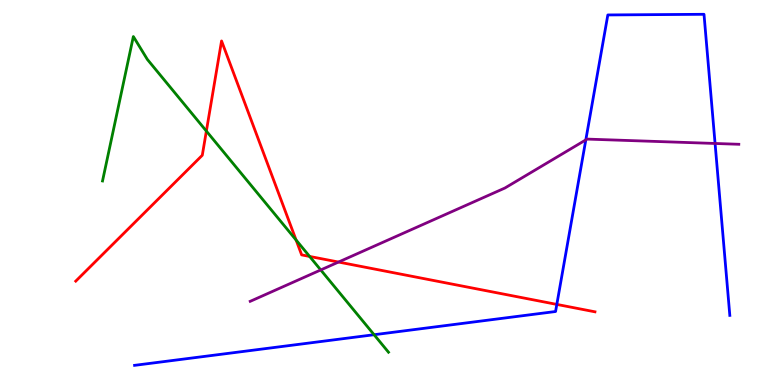[{'lines': ['blue', 'red'], 'intersections': [{'x': 7.18, 'y': 2.09}]}, {'lines': ['green', 'red'], 'intersections': [{'x': 2.66, 'y': 6.6}, {'x': 3.82, 'y': 3.77}, {'x': 4.0, 'y': 3.34}]}, {'lines': ['purple', 'red'], 'intersections': [{'x': 4.37, 'y': 3.19}]}, {'lines': ['blue', 'green'], 'intersections': [{'x': 4.83, 'y': 1.31}]}, {'lines': ['blue', 'purple'], 'intersections': [{'x': 7.56, 'y': 6.37}, {'x': 9.23, 'y': 6.27}]}, {'lines': ['green', 'purple'], 'intersections': [{'x': 4.14, 'y': 2.99}]}]